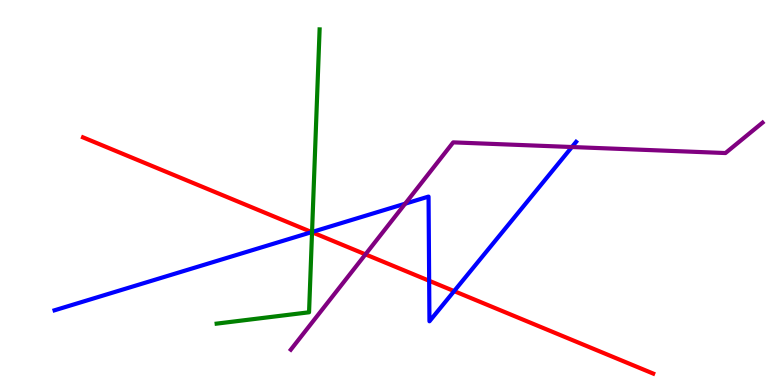[{'lines': ['blue', 'red'], 'intersections': [{'x': 4.02, 'y': 3.97}, {'x': 5.54, 'y': 2.71}, {'x': 5.86, 'y': 2.44}]}, {'lines': ['green', 'red'], 'intersections': [{'x': 4.03, 'y': 3.97}]}, {'lines': ['purple', 'red'], 'intersections': [{'x': 4.72, 'y': 3.39}]}, {'lines': ['blue', 'green'], 'intersections': [{'x': 4.03, 'y': 3.97}]}, {'lines': ['blue', 'purple'], 'intersections': [{'x': 5.23, 'y': 4.71}, {'x': 7.38, 'y': 6.18}]}, {'lines': ['green', 'purple'], 'intersections': []}]